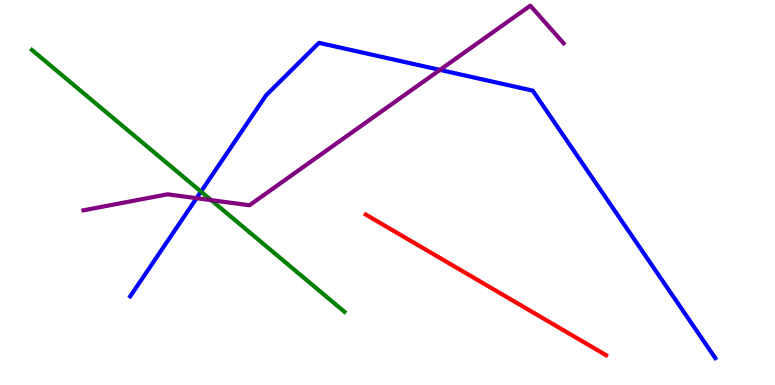[{'lines': ['blue', 'red'], 'intersections': []}, {'lines': ['green', 'red'], 'intersections': []}, {'lines': ['purple', 'red'], 'intersections': []}, {'lines': ['blue', 'green'], 'intersections': [{'x': 2.59, 'y': 5.02}]}, {'lines': ['blue', 'purple'], 'intersections': [{'x': 2.54, 'y': 4.85}, {'x': 5.68, 'y': 8.18}]}, {'lines': ['green', 'purple'], 'intersections': [{'x': 2.72, 'y': 4.8}]}]